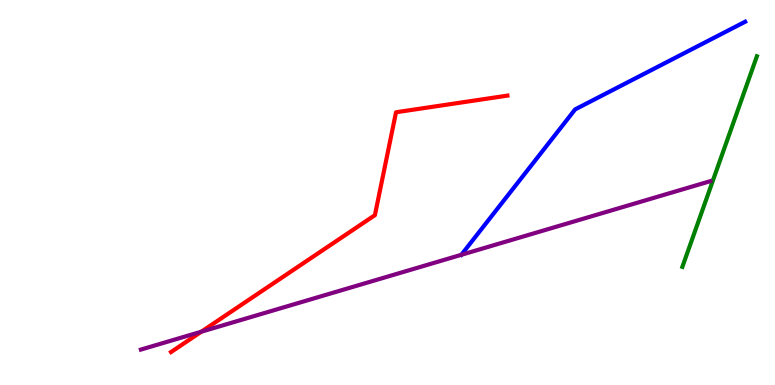[{'lines': ['blue', 'red'], 'intersections': []}, {'lines': ['green', 'red'], 'intersections': []}, {'lines': ['purple', 'red'], 'intersections': [{'x': 2.6, 'y': 1.38}]}, {'lines': ['blue', 'green'], 'intersections': []}, {'lines': ['blue', 'purple'], 'intersections': []}, {'lines': ['green', 'purple'], 'intersections': []}]